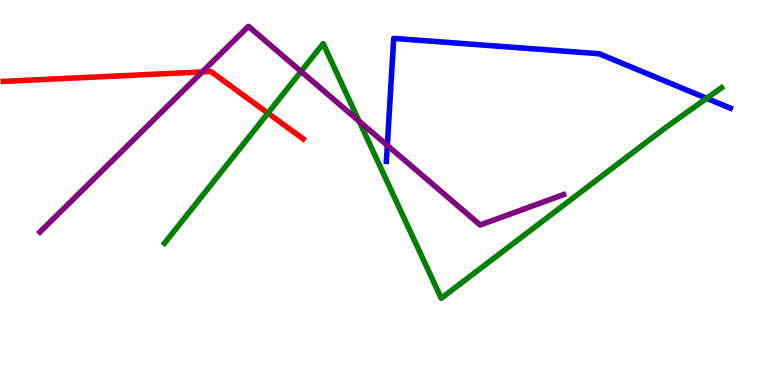[{'lines': ['blue', 'red'], 'intersections': []}, {'lines': ['green', 'red'], 'intersections': [{'x': 3.46, 'y': 7.06}]}, {'lines': ['purple', 'red'], 'intersections': [{'x': 2.61, 'y': 8.13}]}, {'lines': ['blue', 'green'], 'intersections': [{'x': 9.12, 'y': 7.45}]}, {'lines': ['blue', 'purple'], 'intersections': [{'x': 5.0, 'y': 6.22}]}, {'lines': ['green', 'purple'], 'intersections': [{'x': 3.88, 'y': 8.14}, {'x': 4.63, 'y': 6.85}]}]